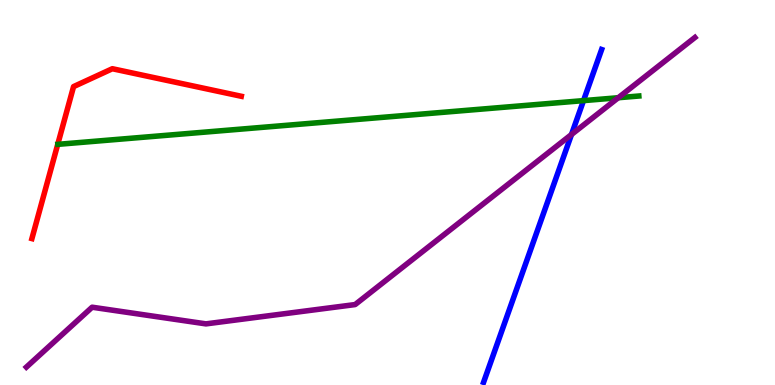[{'lines': ['blue', 'red'], 'intersections': []}, {'lines': ['green', 'red'], 'intersections': []}, {'lines': ['purple', 'red'], 'intersections': []}, {'lines': ['blue', 'green'], 'intersections': [{'x': 7.53, 'y': 7.39}]}, {'lines': ['blue', 'purple'], 'intersections': [{'x': 7.37, 'y': 6.51}]}, {'lines': ['green', 'purple'], 'intersections': [{'x': 7.98, 'y': 7.46}]}]